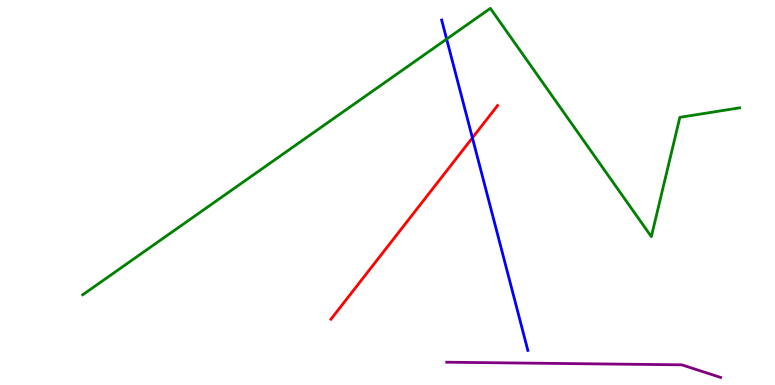[{'lines': ['blue', 'red'], 'intersections': [{'x': 6.1, 'y': 6.42}]}, {'lines': ['green', 'red'], 'intersections': []}, {'lines': ['purple', 'red'], 'intersections': []}, {'lines': ['blue', 'green'], 'intersections': [{'x': 5.76, 'y': 8.98}]}, {'lines': ['blue', 'purple'], 'intersections': []}, {'lines': ['green', 'purple'], 'intersections': []}]